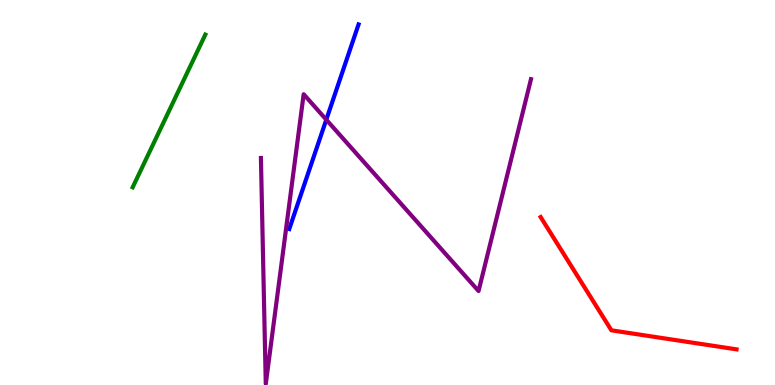[{'lines': ['blue', 'red'], 'intersections': []}, {'lines': ['green', 'red'], 'intersections': []}, {'lines': ['purple', 'red'], 'intersections': []}, {'lines': ['blue', 'green'], 'intersections': []}, {'lines': ['blue', 'purple'], 'intersections': [{'x': 4.21, 'y': 6.89}]}, {'lines': ['green', 'purple'], 'intersections': []}]